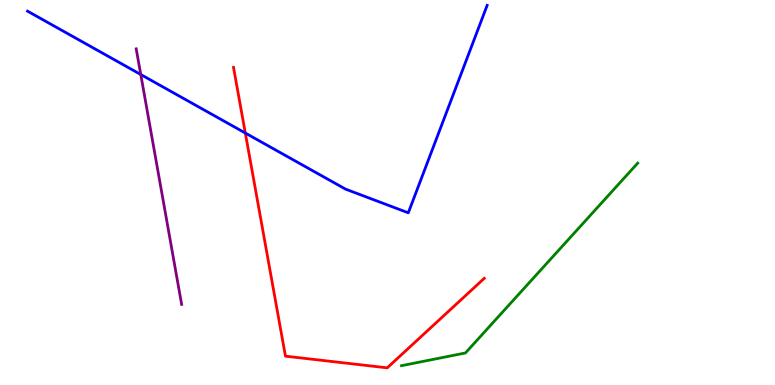[{'lines': ['blue', 'red'], 'intersections': [{'x': 3.17, 'y': 6.54}]}, {'lines': ['green', 'red'], 'intersections': []}, {'lines': ['purple', 'red'], 'intersections': []}, {'lines': ['blue', 'green'], 'intersections': []}, {'lines': ['blue', 'purple'], 'intersections': [{'x': 1.82, 'y': 8.06}]}, {'lines': ['green', 'purple'], 'intersections': []}]